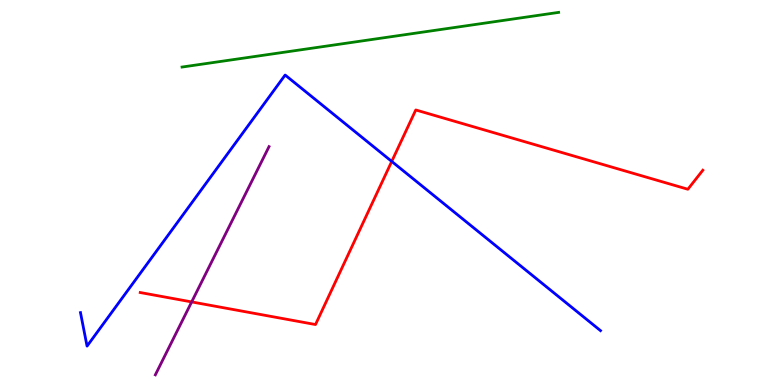[{'lines': ['blue', 'red'], 'intersections': [{'x': 5.05, 'y': 5.81}]}, {'lines': ['green', 'red'], 'intersections': []}, {'lines': ['purple', 'red'], 'intersections': [{'x': 2.47, 'y': 2.16}]}, {'lines': ['blue', 'green'], 'intersections': []}, {'lines': ['blue', 'purple'], 'intersections': []}, {'lines': ['green', 'purple'], 'intersections': []}]